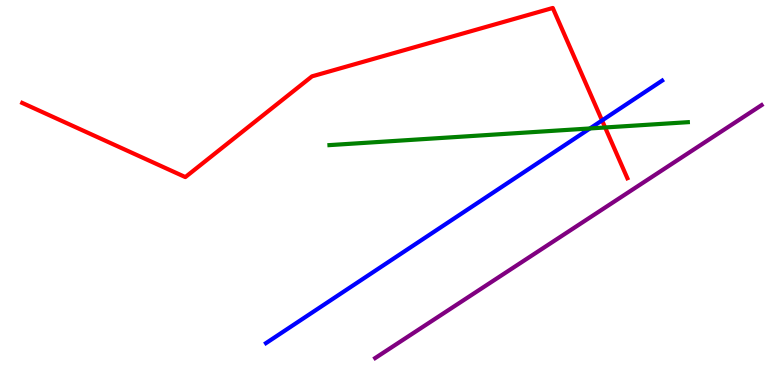[{'lines': ['blue', 'red'], 'intersections': [{'x': 7.77, 'y': 6.87}]}, {'lines': ['green', 'red'], 'intersections': [{'x': 7.81, 'y': 6.69}]}, {'lines': ['purple', 'red'], 'intersections': []}, {'lines': ['blue', 'green'], 'intersections': [{'x': 7.61, 'y': 6.66}]}, {'lines': ['blue', 'purple'], 'intersections': []}, {'lines': ['green', 'purple'], 'intersections': []}]